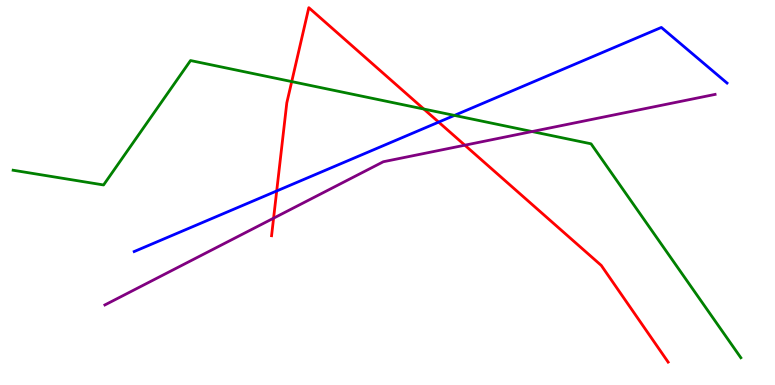[{'lines': ['blue', 'red'], 'intersections': [{'x': 3.57, 'y': 5.04}, {'x': 5.66, 'y': 6.83}]}, {'lines': ['green', 'red'], 'intersections': [{'x': 3.76, 'y': 7.88}, {'x': 5.47, 'y': 7.17}]}, {'lines': ['purple', 'red'], 'intersections': [{'x': 3.53, 'y': 4.33}, {'x': 6.0, 'y': 6.23}]}, {'lines': ['blue', 'green'], 'intersections': [{'x': 5.86, 'y': 7.0}]}, {'lines': ['blue', 'purple'], 'intersections': []}, {'lines': ['green', 'purple'], 'intersections': [{'x': 6.87, 'y': 6.58}]}]